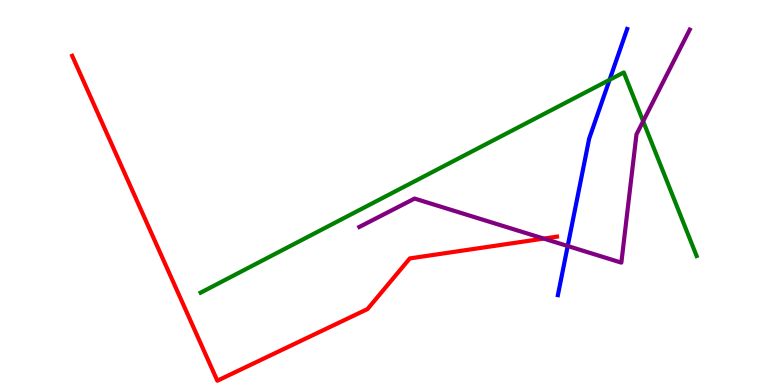[{'lines': ['blue', 'red'], 'intersections': []}, {'lines': ['green', 'red'], 'intersections': []}, {'lines': ['purple', 'red'], 'intersections': [{'x': 7.02, 'y': 3.8}]}, {'lines': ['blue', 'green'], 'intersections': [{'x': 7.87, 'y': 7.93}]}, {'lines': ['blue', 'purple'], 'intersections': [{'x': 7.33, 'y': 3.61}]}, {'lines': ['green', 'purple'], 'intersections': [{'x': 8.3, 'y': 6.85}]}]